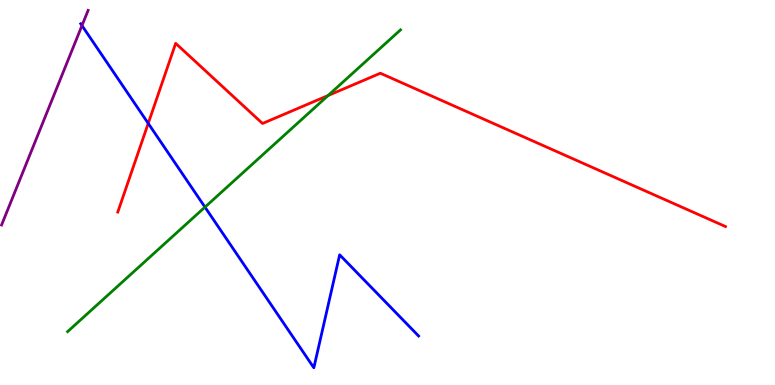[{'lines': ['blue', 'red'], 'intersections': [{'x': 1.91, 'y': 6.8}]}, {'lines': ['green', 'red'], 'intersections': [{'x': 4.23, 'y': 7.52}]}, {'lines': ['purple', 'red'], 'intersections': []}, {'lines': ['blue', 'green'], 'intersections': [{'x': 2.64, 'y': 4.62}]}, {'lines': ['blue', 'purple'], 'intersections': [{'x': 1.06, 'y': 9.34}]}, {'lines': ['green', 'purple'], 'intersections': []}]